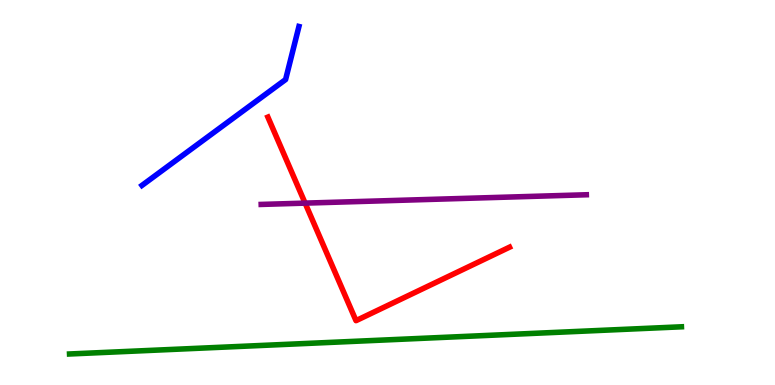[{'lines': ['blue', 'red'], 'intersections': []}, {'lines': ['green', 'red'], 'intersections': []}, {'lines': ['purple', 'red'], 'intersections': [{'x': 3.94, 'y': 4.72}]}, {'lines': ['blue', 'green'], 'intersections': []}, {'lines': ['blue', 'purple'], 'intersections': []}, {'lines': ['green', 'purple'], 'intersections': []}]